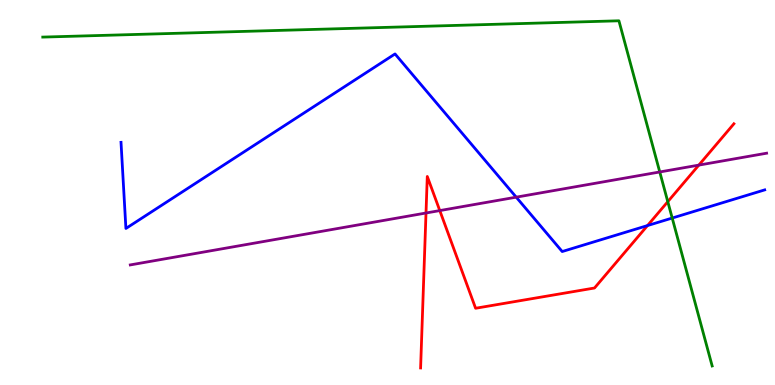[{'lines': ['blue', 'red'], 'intersections': [{'x': 8.35, 'y': 4.14}]}, {'lines': ['green', 'red'], 'intersections': [{'x': 8.62, 'y': 4.76}]}, {'lines': ['purple', 'red'], 'intersections': [{'x': 5.5, 'y': 4.47}, {'x': 5.67, 'y': 4.53}, {'x': 9.02, 'y': 5.71}]}, {'lines': ['blue', 'green'], 'intersections': [{'x': 8.67, 'y': 4.34}]}, {'lines': ['blue', 'purple'], 'intersections': [{'x': 6.66, 'y': 4.88}]}, {'lines': ['green', 'purple'], 'intersections': [{'x': 8.51, 'y': 5.53}]}]